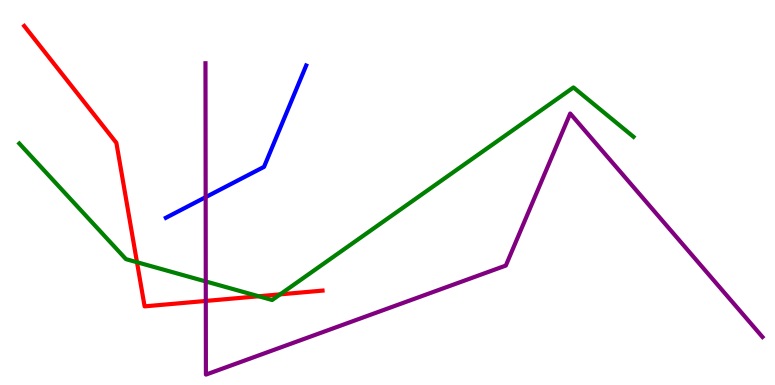[{'lines': ['blue', 'red'], 'intersections': []}, {'lines': ['green', 'red'], 'intersections': [{'x': 1.77, 'y': 3.19}, {'x': 3.34, 'y': 2.31}, {'x': 3.61, 'y': 2.35}]}, {'lines': ['purple', 'red'], 'intersections': [{'x': 2.66, 'y': 2.18}]}, {'lines': ['blue', 'green'], 'intersections': []}, {'lines': ['blue', 'purple'], 'intersections': [{'x': 2.65, 'y': 4.88}]}, {'lines': ['green', 'purple'], 'intersections': [{'x': 2.66, 'y': 2.69}]}]